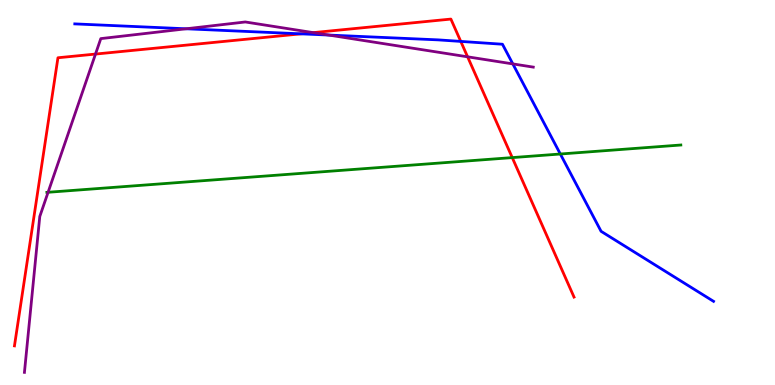[{'lines': ['blue', 'red'], 'intersections': [{'x': 3.88, 'y': 9.12}, {'x': 5.95, 'y': 8.92}]}, {'lines': ['green', 'red'], 'intersections': [{'x': 6.61, 'y': 5.91}]}, {'lines': ['purple', 'red'], 'intersections': [{'x': 1.23, 'y': 8.6}, {'x': 4.04, 'y': 9.15}, {'x': 6.03, 'y': 8.52}]}, {'lines': ['blue', 'green'], 'intersections': [{'x': 7.23, 'y': 6.0}]}, {'lines': ['blue', 'purple'], 'intersections': [{'x': 2.4, 'y': 9.25}, {'x': 4.24, 'y': 9.09}, {'x': 6.62, 'y': 8.34}]}, {'lines': ['green', 'purple'], 'intersections': [{'x': 0.621, 'y': 5.01}]}]